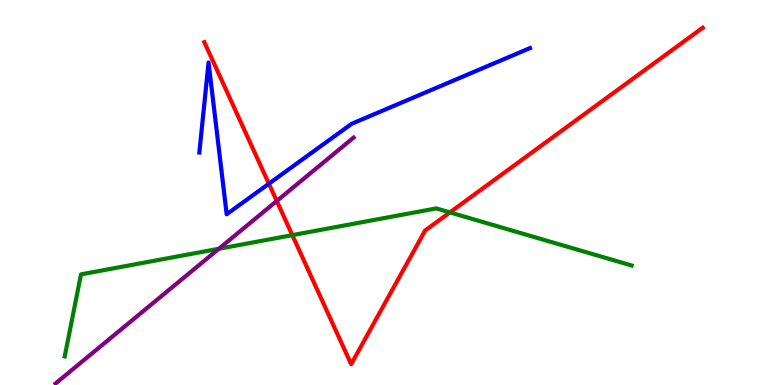[{'lines': ['blue', 'red'], 'intersections': [{'x': 3.47, 'y': 5.23}]}, {'lines': ['green', 'red'], 'intersections': [{'x': 3.77, 'y': 3.89}, {'x': 5.81, 'y': 4.48}]}, {'lines': ['purple', 'red'], 'intersections': [{'x': 3.57, 'y': 4.78}]}, {'lines': ['blue', 'green'], 'intersections': []}, {'lines': ['blue', 'purple'], 'intersections': []}, {'lines': ['green', 'purple'], 'intersections': [{'x': 2.82, 'y': 3.54}]}]